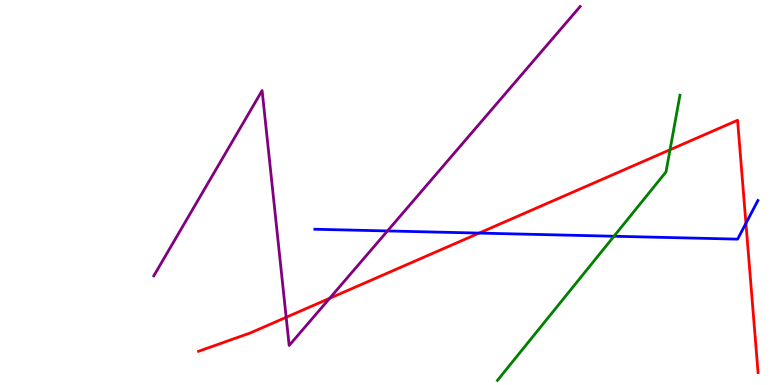[{'lines': ['blue', 'red'], 'intersections': [{'x': 6.18, 'y': 3.95}, {'x': 9.62, 'y': 4.2}]}, {'lines': ['green', 'red'], 'intersections': [{'x': 8.65, 'y': 6.11}]}, {'lines': ['purple', 'red'], 'intersections': [{'x': 3.69, 'y': 1.76}, {'x': 4.25, 'y': 2.25}]}, {'lines': ['blue', 'green'], 'intersections': [{'x': 7.92, 'y': 3.86}]}, {'lines': ['blue', 'purple'], 'intersections': [{'x': 5.0, 'y': 4.0}]}, {'lines': ['green', 'purple'], 'intersections': []}]